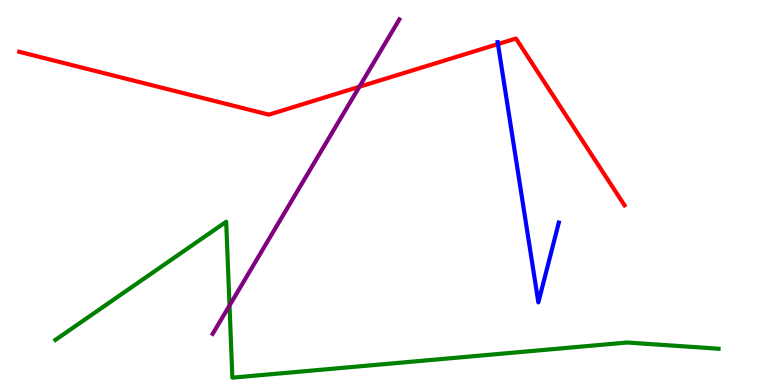[{'lines': ['blue', 'red'], 'intersections': [{'x': 6.43, 'y': 8.86}]}, {'lines': ['green', 'red'], 'intersections': []}, {'lines': ['purple', 'red'], 'intersections': [{'x': 4.64, 'y': 7.75}]}, {'lines': ['blue', 'green'], 'intersections': []}, {'lines': ['blue', 'purple'], 'intersections': []}, {'lines': ['green', 'purple'], 'intersections': [{'x': 2.96, 'y': 2.06}]}]